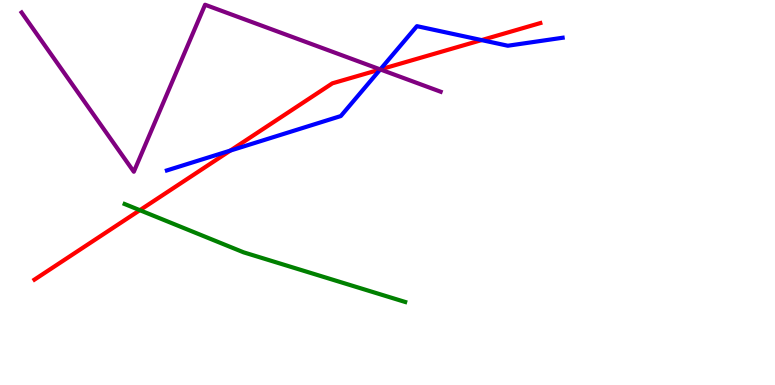[{'lines': ['blue', 'red'], 'intersections': [{'x': 2.97, 'y': 6.09}, {'x': 4.91, 'y': 8.2}, {'x': 6.21, 'y': 8.96}]}, {'lines': ['green', 'red'], 'intersections': [{'x': 1.8, 'y': 4.54}]}, {'lines': ['purple', 'red'], 'intersections': [{'x': 4.91, 'y': 8.2}]}, {'lines': ['blue', 'green'], 'intersections': []}, {'lines': ['blue', 'purple'], 'intersections': [{'x': 4.91, 'y': 8.2}]}, {'lines': ['green', 'purple'], 'intersections': []}]